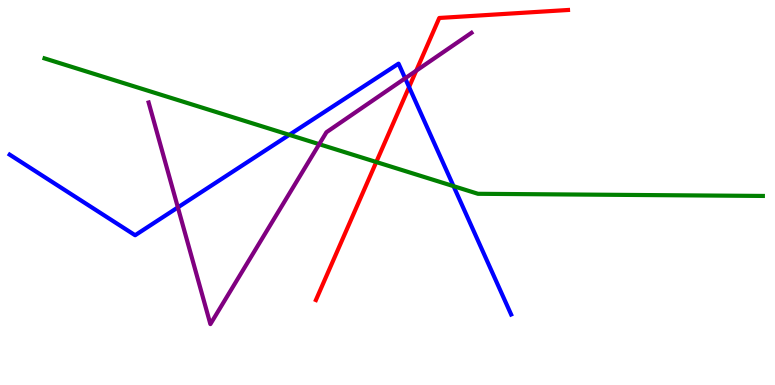[{'lines': ['blue', 'red'], 'intersections': [{'x': 5.28, 'y': 7.74}]}, {'lines': ['green', 'red'], 'intersections': [{'x': 4.86, 'y': 5.79}]}, {'lines': ['purple', 'red'], 'intersections': [{'x': 5.37, 'y': 8.16}]}, {'lines': ['blue', 'green'], 'intersections': [{'x': 3.73, 'y': 6.5}, {'x': 5.85, 'y': 5.16}]}, {'lines': ['blue', 'purple'], 'intersections': [{'x': 2.3, 'y': 4.61}, {'x': 5.23, 'y': 7.97}]}, {'lines': ['green', 'purple'], 'intersections': [{'x': 4.12, 'y': 6.25}]}]